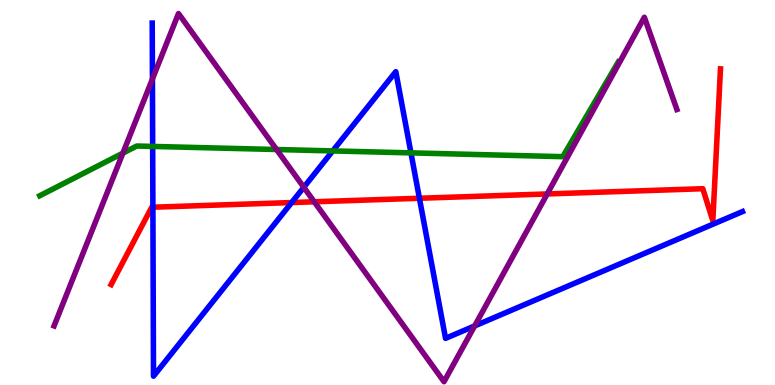[{'lines': ['blue', 'red'], 'intersections': [{'x': 1.97, 'y': 4.62}, {'x': 3.76, 'y': 4.74}, {'x': 5.41, 'y': 4.85}]}, {'lines': ['green', 'red'], 'intersections': []}, {'lines': ['purple', 'red'], 'intersections': [{'x': 4.05, 'y': 4.76}, {'x': 7.06, 'y': 4.96}]}, {'lines': ['blue', 'green'], 'intersections': [{'x': 1.97, 'y': 6.2}, {'x': 4.29, 'y': 6.08}, {'x': 5.3, 'y': 6.03}]}, {'lines': ['blue', 'purple'], 'intersections': [{'x': 1.97, 'y': 7.95}, {'x': 3.92, 'y': 5.14}, {'x': 6.12, 'y': 1.53}]}, {'lines': ['green', 'purple'], 'intersections': [{'x': 1.59, 'y': 6.02}, {'x': 3.57, 'y': 6.12}]}]